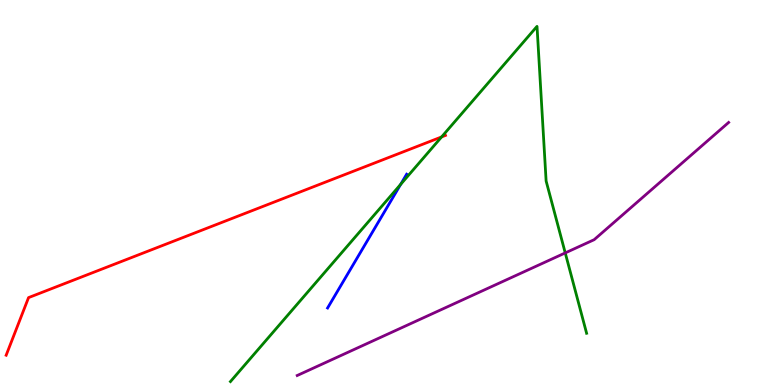[{'lines': ['blue', 'red'], 'intersections': []}, {'lines': ['green', 'red'], 'intersections': [{'x': 5.7, 'y': 6.44}]}, {'lines': ['purple', 'red'], 'intersections': []}, {'lines': ['blue', 'green'], 'intersections': [{'x': 5.17, 'y': 5.21}]}, {'lines': ['blue', 'purple'], 'intersections': []}, {'lines': ['green', 'purple'], 'intersections': [{'x': 7.29, 'y': 3.43}]}]